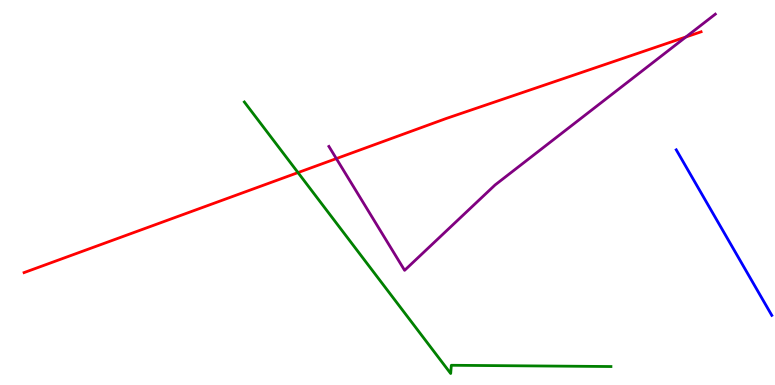[{'lines': ['blue', 'red'], 'intersections': []}, {'lines': ['green', 'red'], 'intersections': [{'x': 3.85, 'y': 5.52}]}, {'lines': ['purple', 'red'], 'intersections': [{'x': 4.34, 'y': 5.88}, {'x': 8.85, 'y': 9.04}]}, {'lines': ['blue', 'green'], 'intersections': []}, {'lines': ['blue', 'purple'], 'intersections': []}, {'lines': ['green', 'purple'], 'intersections': []}]